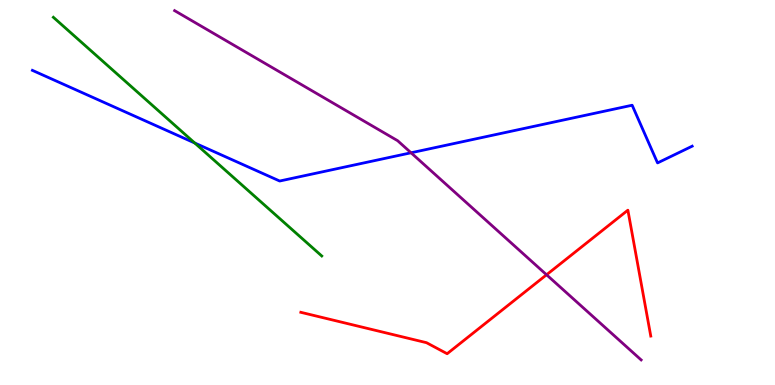[{'lines': ['blue', 'red'], 'intersections': []}, {'lines': ['green', 'red'], 'intersections': []}, {'lines': ['purple', 'red'], 'intersections': [{'x': 7.05, 'y': 2.86}]}, {'lines': ['blue', 'green'], 'intersections': [{'x': 2.51, 'y': 6.29}]}, {'lines': ['blue', 'purple'], 'intersections': [{'x': 5.3, 'y': 6.03}]}, {'lines': ['green', 'purple'], 'intersections': []}]